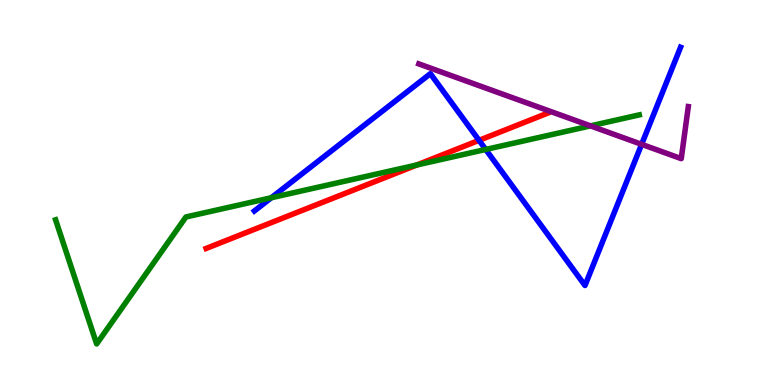[{'lines': ['blue', 'red'], 'intersections': [{'x': 6.18, 'y': 6.35}]}, {'lines': ['green', 'red'], 'intersections': [{'x': 5.38, 'y': 5.72}]}, {'lines': ['purple', 'red'], 'intersections': []}, {'lines': ['blue', 'green'], 'intersections': [{'x': 3.5, 'y': 4.86}, {'x': 6.27, 'y': 6.12}]}, {'lines': ['blue', 'purple'], 'intersections': [{'x': 8.28, 'y': 6.25}]}, {'lines': ['green', 'purple'], 'intersections': [{'x': 7.62, 'y': 6.73}]}]